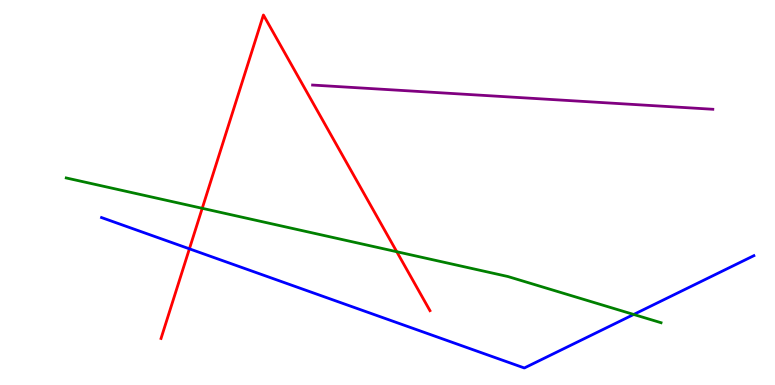[{'lines': ['blue', 'red'], 'intersections': [{'x': 2.44, 'y': 3.54}]}, {'lines': ['green', 'red'], 'intersections': [{'x': 2.61, 'y': 4.59}, {'x': 5.12, 'y': 3.46}]}, {'lines': ['purple', 'red'], 'intersections': []}, {'lines': ['blue', 'green'], 'intersections': [{'x': 8.18, 'y': 1.83}]}, {'lines': ['blue', 'purple'], 'intersections': []}, {'lines': ['green', 'purple'], 'intersections': []}]